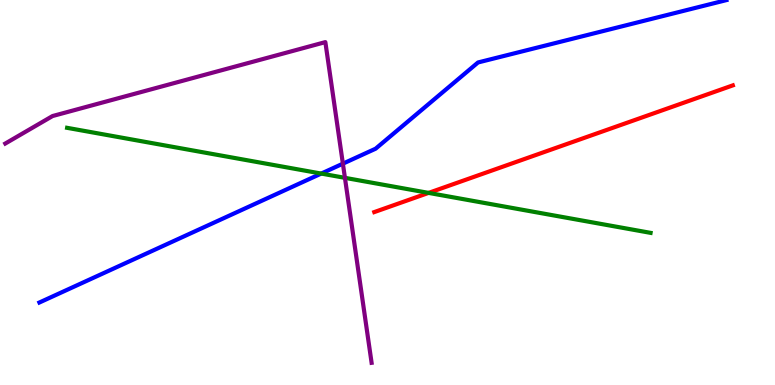[{'lines': ['blue', 'red'], 'intersections': []}, {'lines': ['green', 'red'], 'intersections': [{'x': 5.53, 'y': 4.99}]}, {'lines': ['purple', 'red'], 'intersections': []}, {'lines': ['blue', 'green'], 'intersections': [{'x': 4.14, 'y': 5.49}]}, {'lines': ['blue', 'purple'], 'intersections': [{'x': 4.42, 'y': 5.75}]}, {'lines': ['green', 'purple'], 'intersections': [{'x': 4.45, 'y': 5.38}]}]